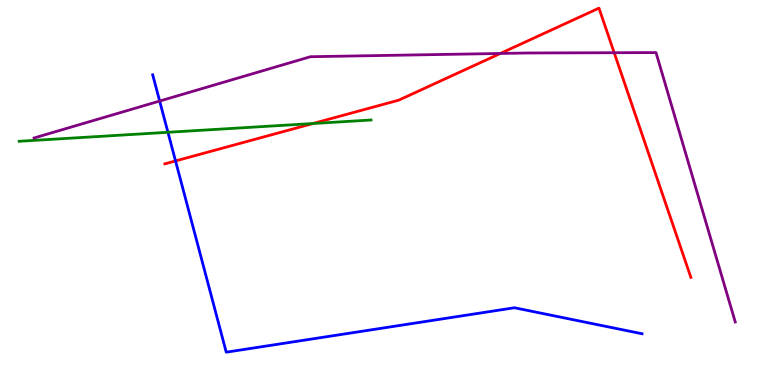[{'lines': ['blue', 'red'], 'intersections': [{'x': 2.26, 'y': 5.82}]}, {'lines': ['green', 'red'], 'intersections': [{'x': 4.04, 'y': 6.79}]}, {'lines': ['purple', 'red'], 'intersections': [{'x': 6.46, 'y': 8.61}, {'x': 7.93, 'y': 8.63}]}, {'lines': ['blue', 'green'], 'intersections': [{'x': 2.17, 'y': 6.56}]}, {'lines': ['blue', 'purple'], 'intersections': [{'x': 2.06, 'y': 7.38}]}, {'lines': ['green', 'purple'], 'intersections': []}]